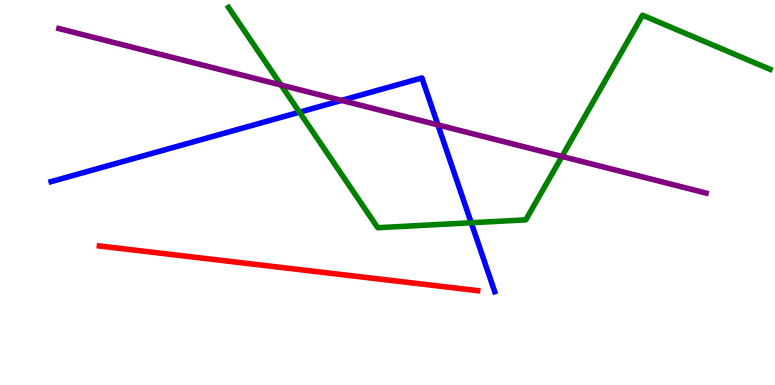[{'lines': ['blue', 'red'], 'intersections': []}, {'lines': ['green', 'red'], 'intersections': []}, {'lines': ['purple', 'red'], 'intersections': []}, {'lines': ['blue', 'green'], 'intersections': [{'x': 3.86, 'y': 7.09}, {'x': 6.08, 'y': 4.21}]}, {'lines': ['blue', 'purple'], 'intersections': [{'x': 4.41, 'y': 7.39}, {'x': 5.65, 'y': 6.76}]}, {'lines': ['green', 'purple'], 'intersections': [{'x': 3.63, 'y': 7.79}, {'x': 7.25, 'y': 5.94}]}]